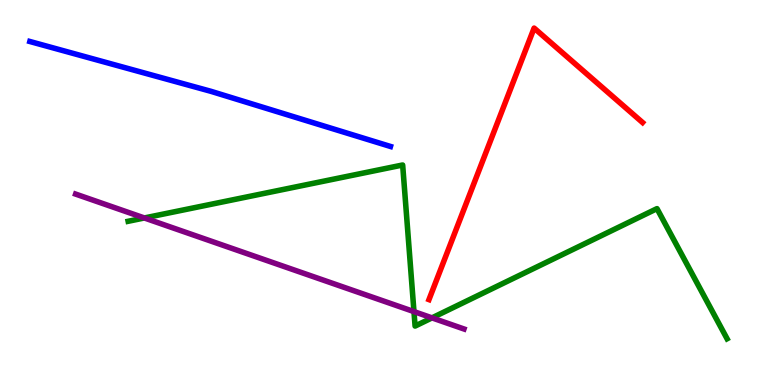[{'lines': ['blue', 'red'], 'intersections': []}, {'lines': ['green', 'red'], 'intersections': []}, {'lines': ['purple', 'red'], 'intersections': []}, {'lines': ['blue', 'green'], 'intersections': []}, {'lines': ['blue', 'purple'], 'intersections': []}, {'lines': ['green', 'purple'], 'intersections': [{'x': 1.86, 'y': 4.34}, {'x': 5.34, 'y': 1.91}, {'x': 5.57, 'y': 1.74}]}]